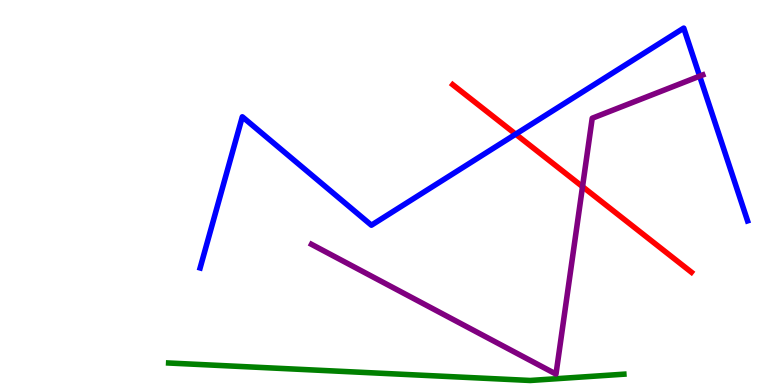[{'lines': ['blue', 'red'], 'intersections': [{'x': 6.65, 'y': 6.52}]}, {'lines': ['green', 'red'], 'intersections': []}, {'lines': ['purple', 'red'], 'intersections': [{'x': 7.52, 'y': 5.15}]}, {'lines': ['blue', 'green'], 'intersections': []}, {'lines': ['blue', 'purple'], 'intersections': [{'x': 9.03, 'y': 8.02}]}, {'lines': ['green', 'purple'], 'intersections': []}]